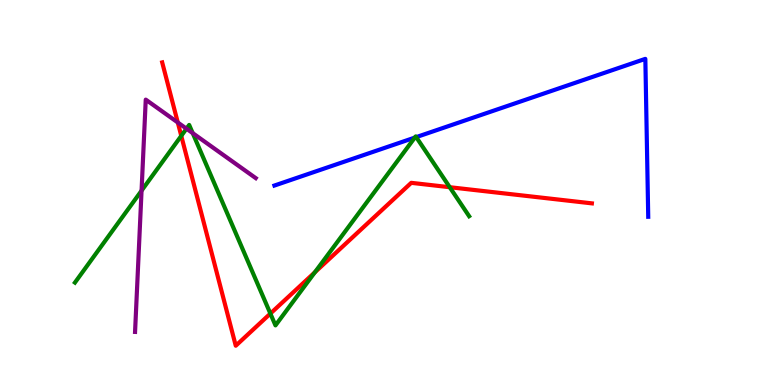[{'lines': ['blue', 'red'], 'intersections': []}, {'lines': ['green', 'red'], 'intersections': [{'x': 2.34, 'y': 6.47}, {'x': 3.49, 'y': 1.86}, {'x': 4.06, 'y': 2.93}, {'x': 5.8, 'y': 5.14}]}, {'lines': ['purple', 'red'], 'intersections': [{'x': 2.29, 'y': 6.82}]}, {'lines': ['blue', 'green'], 'intersections': [{'x': 5.35, 'y': 6.43}, {'x': 5.37, 'y': 6.44}]}, {'lines': ['blue', 'purple'], 'intersections': []}, {'lines': ['green', 'purple'], 'intersections': [{'x': 1.83, 'y': 5.05}, {'x': 2.41, 'y': 6.66}, {'x': 2.49, 'y': 6.54}]}]